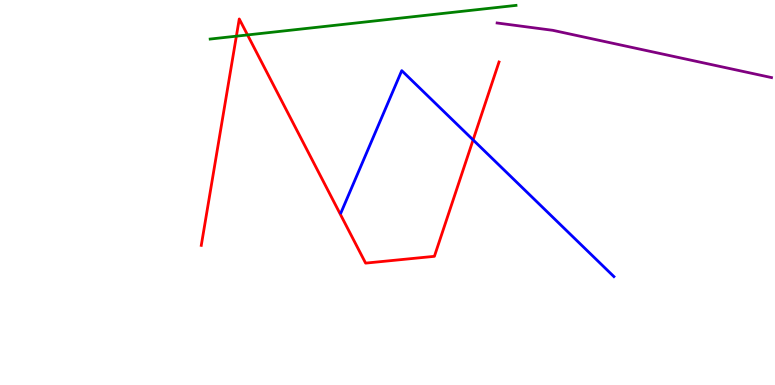[{'lines': ['blue', 'red'], 'intersections': [{'x': 6.1, 'y': 6.37}]}, {'lines': ['green', 'red'], 'intersections': [{'x': 3.05, 'y': 9.06}, {'x': 3.19, 'y': 9.09}]}, {'lines': ['purple', 'red'], 'intersections': []}, {'lines': ['blue', 'green'], 'intersections': []}, {'lines': ['blue', 'purple'], 'intersections': []}, {'lines': ['green', 'purple'], 'intersections': []}]